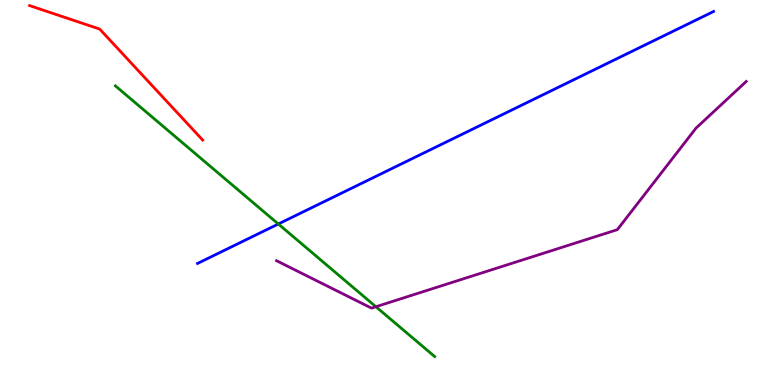[{'lines': ['blue', 'red'], 'intersections': []}, {'lines': ['green', 'red'], 'intersections': []}, {'lines': ['purple', 'red'], 'intersections': []}, {'lines': ['blue', 'green'], 'intersections': [{'x': 3.59, 'y': 4.18}]}, {'lines': ['blue', 'purple'], 'intersections': []}, {'lines': ['green', 'purple'], 'intersections': [{'x': 4.85, 'y': 2.03}]}]